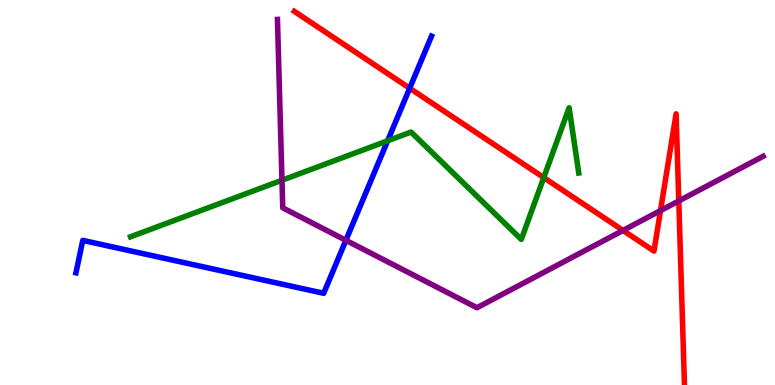[{'lines': ['blue', 'red'], 'intersections': [{'x': 5.29, 'y': 7.71}]}, {'lines': ['green', 'red'], 'intersections': [{'x': 7.02, 'y': 5.39}]}, {'lines': ['purple', 'red'], 'intersections': [{'x': 8.04, 'y': 4.01}, {'x': 8.52, 'y': 4.53}, {'x': 8.76, 'y': 4.78}]}, {'lines': ['blue', 'green'], 'intersections': [{'x': 5.0, 'y': 6.34}]}, {'lines': ['blue', 'purple'], 'intersections': [{'x': 4.46, 'y': 3.76}]}, {'lines': ['green', 'purple'], 'intersections': [{'x': 3.64, 'y': 5.32}]}]